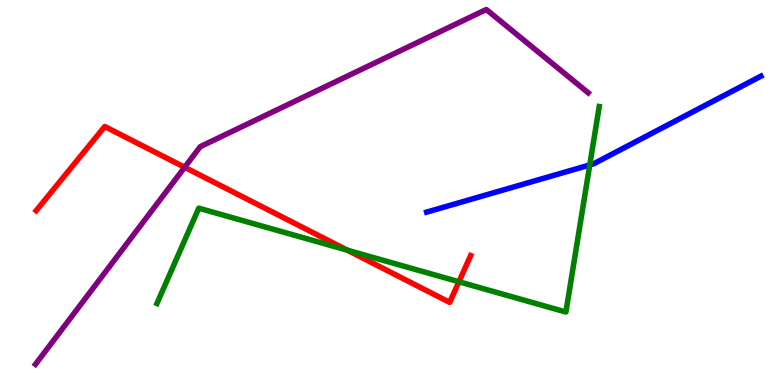[{'lines': ['blue', 'red'], 'intersections': []}, {'lines': ['green', 'red'], 'intersections': [{'x': 4.48, 'y': 3.5}, {'x': 5.92, 'y': 2.68}]}, {'lines': ['purple', 'red'], 'intersections': [{'x': 2.38, 'y': 5.65}]}, {'lines': ['blue', 'green'], 'intersections': [{'x': 7.61, 'y': 5.72}]}, {'lines': ['blue', 'purple'], 'intersections': []}, {'lines': ['green', 'purple'], 'intersections': []}]